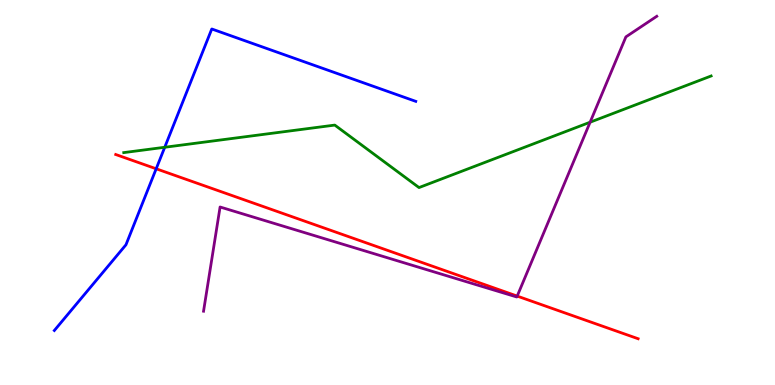[{'lines': ['blue', 'red'], 'intersections': [{'x': 2.02, 'y': 5.62}]}, {'lines': ['green', 'red'], 'intersections': []}, {'lines': ['purple', 'red'], 'intersections': [{'x': 6.67, 'y': 2.31}]}, {'lines': ['blue', 'green'], 'intersections': [{'x': 2.13, 'y': 6.17}]}, {'lines': ['blue', 'purple'], 'intersections': []}, {'lines': ['green', 'purple'], 'intersections': [{'x': 7.61, 'y': 6.83}]}]